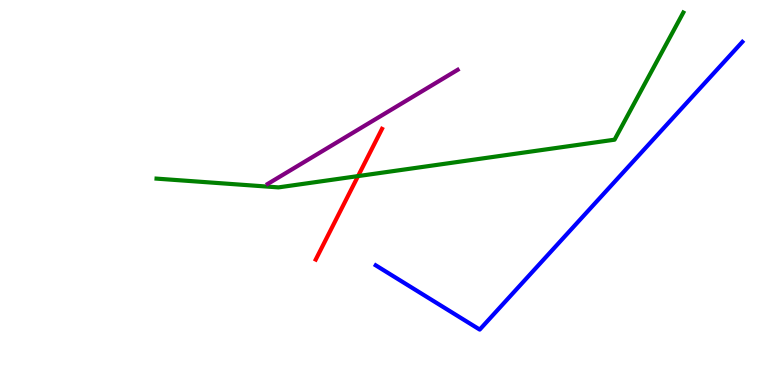[{'lines': ['blue', 'red'], 'intersections': []}, {'lines': ['green', 'red'], 'intersections': [{'x': 4.62, 'y': 5.43}]}, {'lines': ['purple', 'red'], 'intersections': []}, {'lines': ['blue', 'green'], 'intersections': []}, {'lines': ['blue', 'purple'], 'intersections': []}, {'lines': ['green', 'purple'], 'intersections': []}]